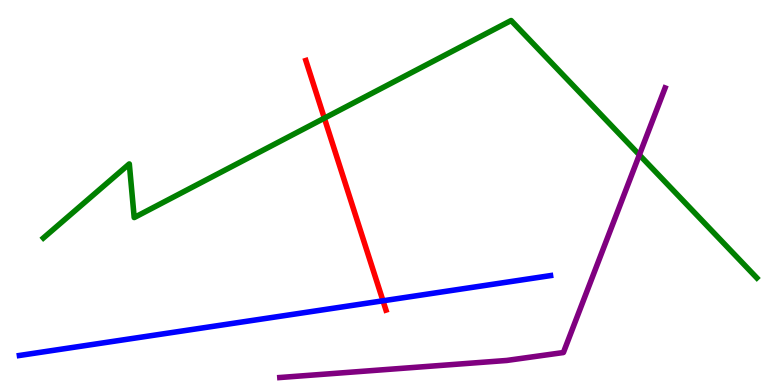[{'lines': ['blue', 'red'], 'intersections': [{'x': 4.94, 'y': 2.19}]}, {'lines': ['green', 'red'], 'intersections': [{'x': 4.19, 'y': 6.93}]}, {'lines': ['purple', 'red'], 'intersections': []}, {'lines': ['blue', 'green'], 'intersections': []}, {'lines': ['blue', 'purple'], 'intersections': []}, {'lines': ['green', 'purple'], 'intersections': [{'x': 8.25, 'y': 5.98}]}]